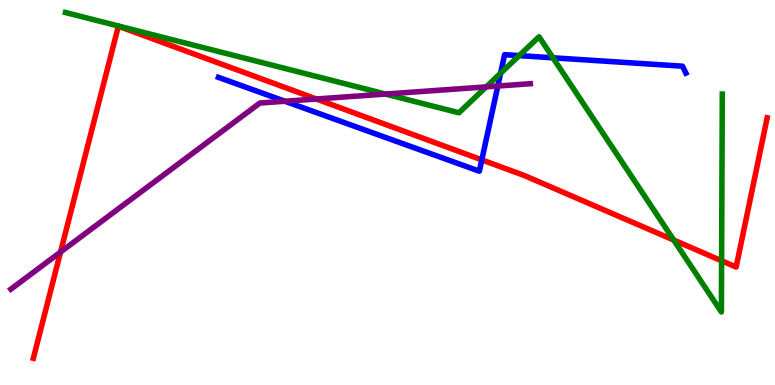[{'lines': ['blue', 'red'], 'intersections': [{'x': 6.22, 'y': 5.85}]}, {'lines': ['green', 'red'], 'intersections': [{'x': 8.69, 'y': 3.76}, {'x': 9.31, 'y': 3.23}]}, {'lines': ['purple', 'red'], 'intersections': [{'x': 0.781, 'y': 3.45}, {'x': 4.08, 'y': 7.43}]}, {'lines': ['blue', 'green'], 'intersections': [{'x': 6.46, 'y': 8.1}, {'x': 6.7, 'y': 8.56}, {'x': 7.14, 'y': 8.5}]}, {'lines': ['blue', 'purple'], 'intersections': [{'x': 3.68, 'y': 7.37}, {'x': 6.42, 'y': 7.77}]}, {'lines': ['green', 'purple'], 'intersections': [{'x': 4.97, 'y': 7.56}, {'x': 6.27, 'y': 7.74}]}]